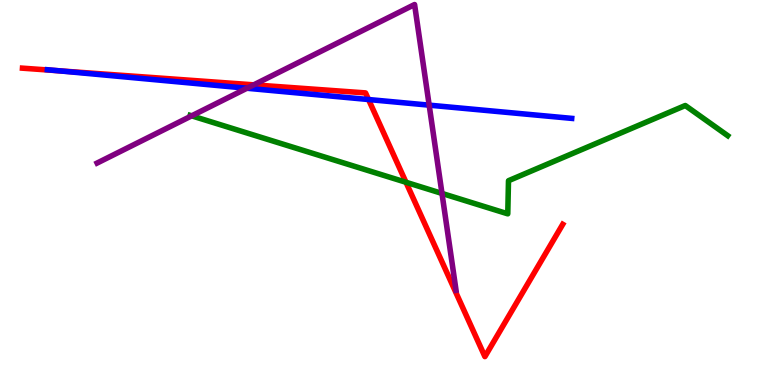[{'lines': ['blue', 'red'], 'intersections': [{'x': 0.755, 'y': 8.16}, {'x': 4.76, 'y': 7.41}]}, {'lines': ['green', 'red'], 'intersections': [{'x': 5.24, 'y': 5.27}]}, {'lines': ['purple', 'red'], 'intersections': [{'x': 3.27, 'y': 7.8}]}, {'lines': ['blue', 'green'], 'intersections': []}, {'lines': ['blue', 'purple'], 'intersections': [{'x': 3.19, 'y': 7.71}, {'x': 5.54, 'y': 7.27}]}, {'lines': ['green', 'purple'], 'intersections': [{'x': 2.47, 'y': 6.99}, {'x': 5.7, 'y': 4.98}]}]